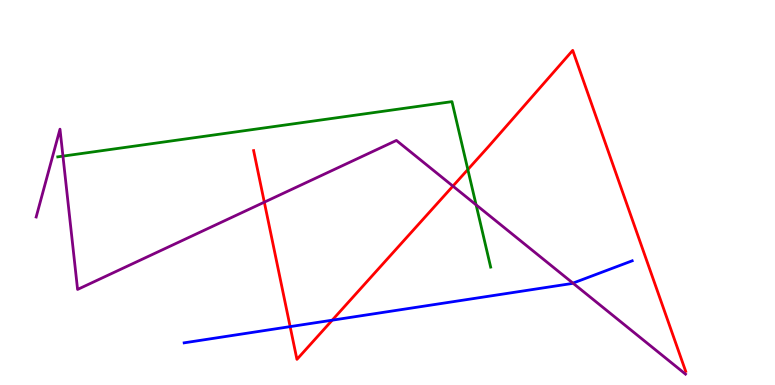[{'lines': ['blue', 'red'], 'intersections': [{'x': 3.74, 'y': 1.52}, {'x': 4.29, 'y': 1.68}]}, {'lines': ['green', 'red'], 'intersections': [{'x': 6.04, 'y': 5.6}]}, {'lines': ['purple', 'red'], 'intersections': [{'x': 3.41, 'y': 4.75}, {'x': 5.84, 'y': 5.17}]}, {'lines': ['blue', 'green'], 'intersections': []}, {'lines': ['blue', 'purple'], 'intersections': [{'x': 7.39, 'y': 2.65}]}, {'lines': ['green', 'purple'], 'intersections': [{'x': 0.812, 'y': 5.94}, {'x': 6.14, 'y': 4.68}]}]